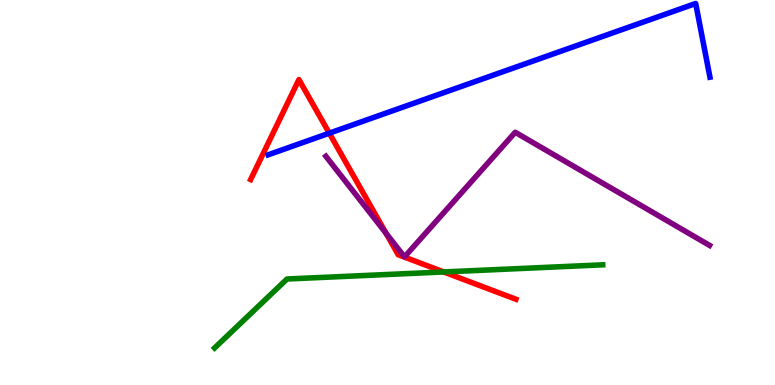[{'lines': ['blue', 'red'], 'intersections': [{'x': 4.25, 'y': 6.54}]}, {'lines': ['green', 'red'], 'intersections': [{'x': 5.73, 'y': 2.94}]}, {'lines': ['purple', 'red'], 'intersections': [{'x': 4.98, 'y': 3.94}]}, {'lines': ['blue', 'green'], 'intersections': []}, {'lines': ['blue', 'purple'], 'intersections': []}, {'lines': ['green', 'purple'], 'intersections': []}]